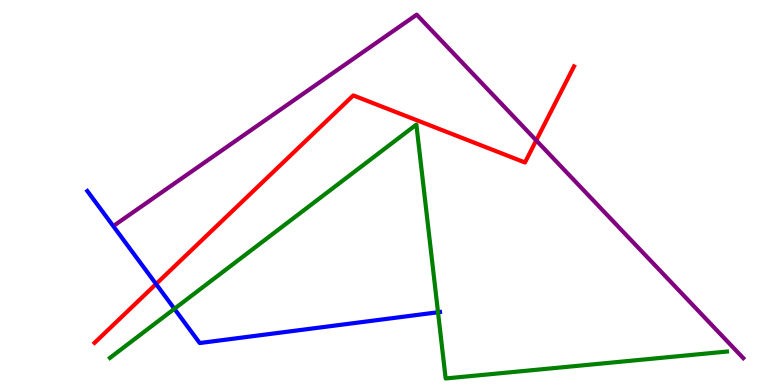[{'lines': ['blue', 'red'], 'intersections': [{'x': 2.01, 'y': 2.62}]}, {'lines': ['green', 'red'], 'intersections': []}, {'lines': ['purple', 'red'], 'intersections': [{'x': 6.92, 'y': 6.35}]}, {'lines': ['blue', 'green'], 'intersections': [{'x': 2.25, 'y': 1.98}, {'x': 5.65, 'y': 1.89}]}, {'lines': ['blue', 'purple'], 'intersections': []}, {'lines': ['green', 'purple'], 'intersections': []}]